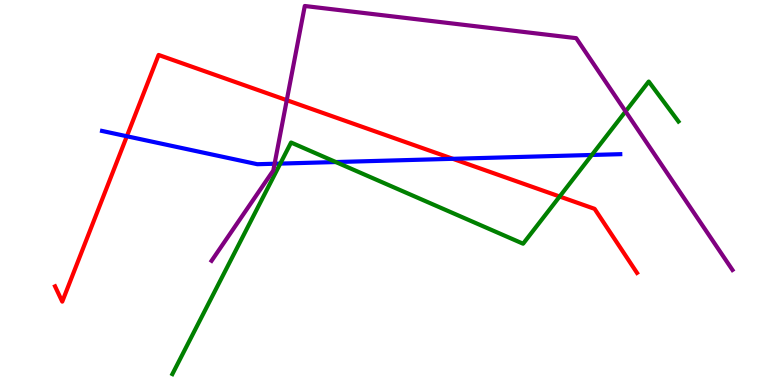[{'lines': ['blue', 'red'], 'intersections': [{'x': 1.64, 'y': 6.46}, {'x': 5.84, 'y': 5.88}]}, {'lines': ['green', 'red'], 'intersections': [{'x': 7.22, 'y': 4.9}]}, {'lines': ['purple', 'red'], 'intersections': [{'x': 3.7, 'y': 7.4}]}, {'lines': ['blue', 'green'], 'intersections': [{'x': 3.62, 'y': 5.75}, {'x': 4.33, 'y': 5.79}, {'x': 7.64, 'y': 5.97}]}, {'lines': ['blue', 'purple'], 'intersections': [{'x': 3.54, 'y': 5.75}]}, {'lines': ['green', 'purple'], 'intersections': [{'x': 8.07, 'y': 7.11}]}]